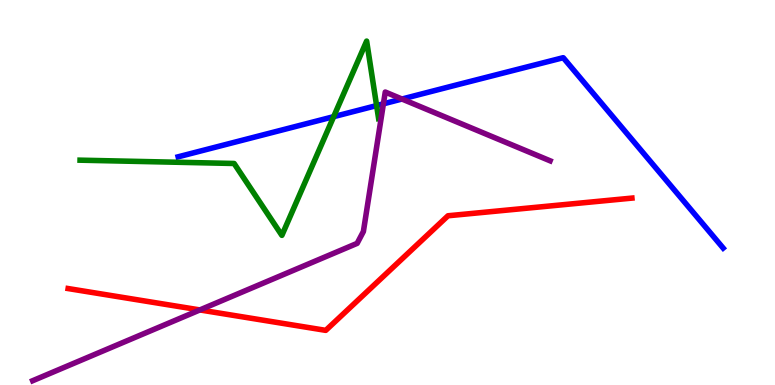[{'lines': ['blue', 'red'], 'intersections': []}, {'lines': ['green', 'red'], 'intersections': []}, {'lines': ['purple', 'red'], 'intersections': [{'x': 2.58, 'y': 1.95}]}, {'lines': ['blue', 'green'], 'intersections': [{'x': 4.31, 'y': 6.97}, {'x': 4.86, 'y': 7.26}]}, {'lines': ['blue', 'purple'], 'intersections': [{'x': 4.95, 'y': 7.3}, {'x': 5.19, 'y': 7.43}]}, {'lines': ['green', 'purple'], 'intersections': []}]